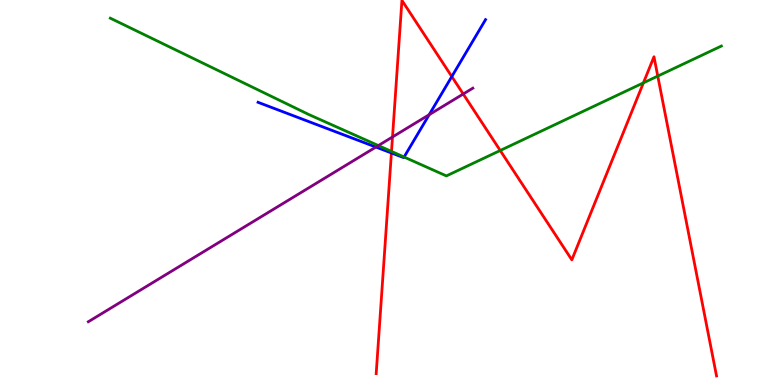[{'lines': ['blue', 'red'], 'intersections': [{'x': 5.05, 'y': 6.03}, {'x': 5.83, 'y': 8.01}]}, {'lines': ['green', 'red'], 'intersections': [{'x': 5.05, 'y': 6.07}, {'x': 6.45, 'y': 6.09}, {'x': 8.3, 'y': 7.85}, {'x': 8.49, 'y': 8.02}]}, {'lines': ['purple', 'red'], 'intersections': [{'x': 5.06, 'y': 6.44}, {'x': 5.98, 'y': 7.56}]}, {'lines': ['blue', 'green'], 'intersections': [{'x': 5.21, 'y': 5.92}]}, {'lines': ['blue', 'purple'], 'intersections': [{'x': 4.85, 'y': 6.18}, {'x': 5.54, 'y': 7.02}]}, {'lines': ['green', 'purple'], 'intersections': [{'x': 4.88, 'y': 6.22}]}]